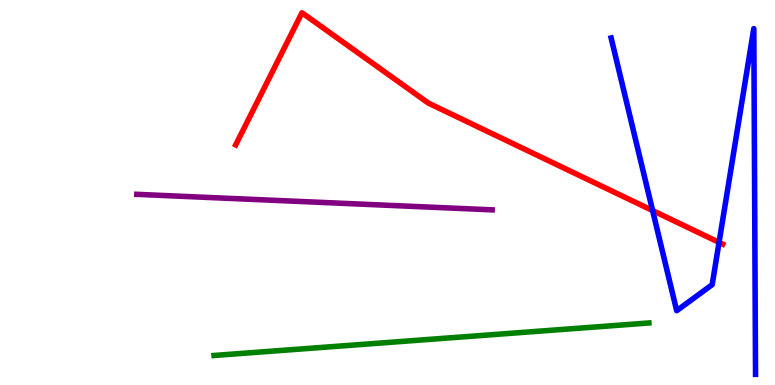[{'lines': ['blue', 'red'], 'intersections': [{'x': 8.42, 'y': 4.53}, {'x': 9.28, 'y': 3.7}]}, {'lines': ['green', 'red'], 'intersections': []}, {'lines': ['purple', 'red'], 'intersections': []}, {'lines': ['blue', 'green'], 'intersections': []}, {'lines': ['blue', 'purple'], 'intersections': []}, {'lines': ['green', 'purple'], 'intersections': []}]